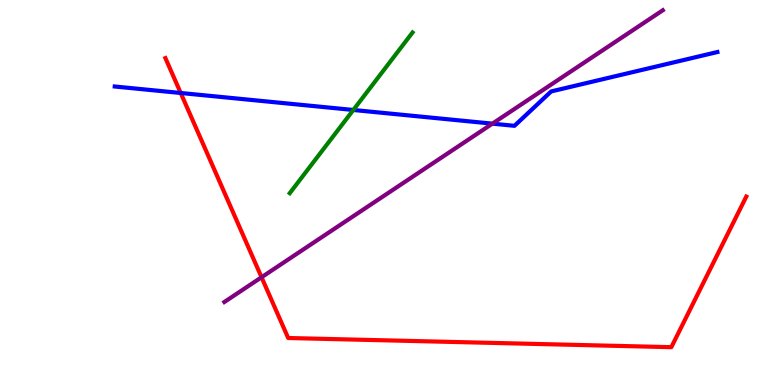[{'lines': ['blue', 'red'], 'intersections': [{'x': 2.33, 'y': 7.58}]}, {'lines': ['green', 'red'], 'intersections': []}, {'lines': ['purple', 'red'], 'intersections': [{'x': 3.37, 'y': 2.8}]}, {'lines': ['blue', 'green'], 'intersections': [{'x': 4.56, 'y': 7.14}]}, {'lines': ['blue', 'purple'], 'intersections': [{'x': 6.35, 'y': 6.79}]}, {'lines': ['green', 'purple'], 'intersections': []}]